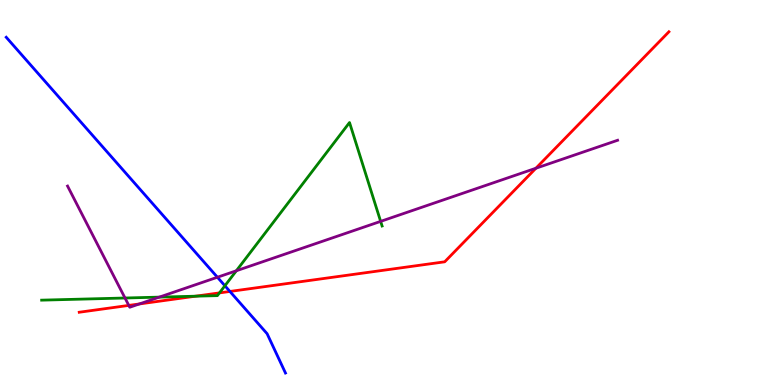[{'lines': ['blue', 'red'], 'intersections': [{'x': 2.97, 'y': 2.43}]}, {'lines': ['green', 'red'], 'intersections': [{'x': 2.52, 'y': 2.31}, {'x': 2.83, 'y': 2.39}]}, {'lines': ['purple', 'red'], 'intersections': [{'x': 1.66, 'y': 2.07}, {'x': 1.8, 'y': 2.11}, {'x': 6.92, 'y': 5.63}]}, {'lines': ['blue', 'green'], 'intersections': [{'x': 2.9, 'y': 2.58}]}, {'lines': ['blue', 'purple'], 'intersections': [{'x': 2.81, 'y': 2.8}]}, {'lines': ['green', 'purple'], 'intersections': [{'x': 1.61, 'y': 2.26}, {'x': 2.06, 'y': 2.28}, {'x': 3.05, 'y': 2.97}, {'x': 4.91, 'y': 4.25}]}]